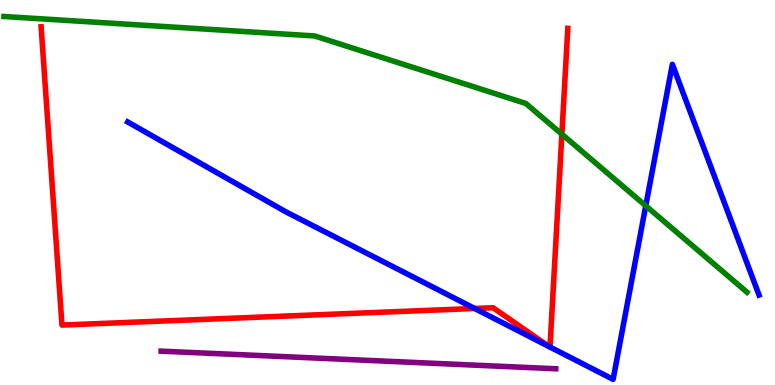[{'lines': ['blue', 'red'], 'intersections': [{'x': 6.12, 'y': 1.99}, {'x': 7.09, 'y': 0.996}, {'x': 7.1, 'y': 0.986}]}, {'lines': ['green', 'red'], 'intersections': [{'x': 7.25, 'y': 6.51}]}, {'lines': ['purple', 'red'], 'intersections': []}, {'lines': ['blue', 'green'], 'intersections': [{'x': 8.33, 'y': 4.65}]}, {'lines': ['blue', 'purple'], 'intersections': []}, {'lines': ['green', 'purple'], 'intersections': []}]